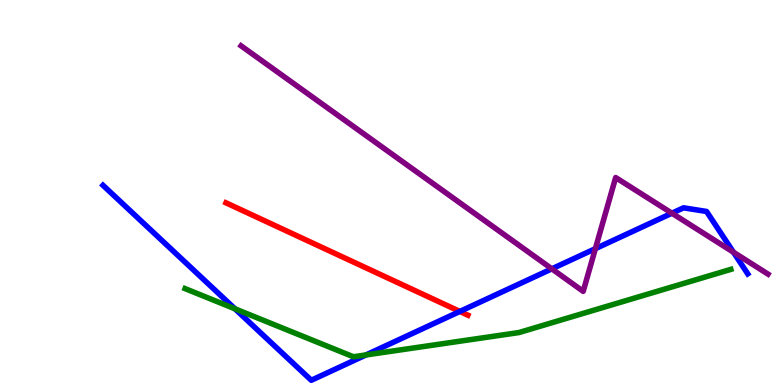[{'lines': ['blue', 'red'], 'intersections': [{'x': 5.93, 'y': 1.91}]}, {'lines': ['green', 'red'], 'intersections': []}, {'lines': ['purple', 'red'], 'intersections': []}, {'lines': ['blue', 'green'], 'intersections': [{'x': 3.03, 'y': 1.98}, {'x': 4.72, 'y': 0.781}]}, {'lines': ['blue', 'purple'], 'intersections': [{'x': 7.12, 'y': 3.02}, {'x': 7.68, 'y': 3.54}, {'x': 8.67, 'y': 4.46}, {'x': 9.46, 'y': 3.45}]}, {'lines': ['green', 'purple'], 'intersections': []}]